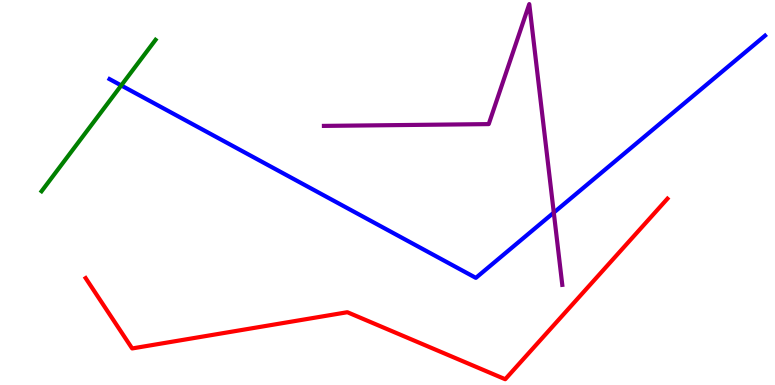[{'lines': ['blue', 'red'], 'intersections': []}, {'lines': ['green', 'red'], 'intersections': []}, {'lines': ['purple', 'red'], 'intersections': []}, {'lines': ['blue', 'green'], 'intersections': [{'x': 1.56, 'y': 7.78}]}, {'lines': ['blue', 'purple'], 'intersections': [{'x': 7.15, 'y': 4.48}]}, {'lines': ['green', 'purple'], 'intersections': []}]